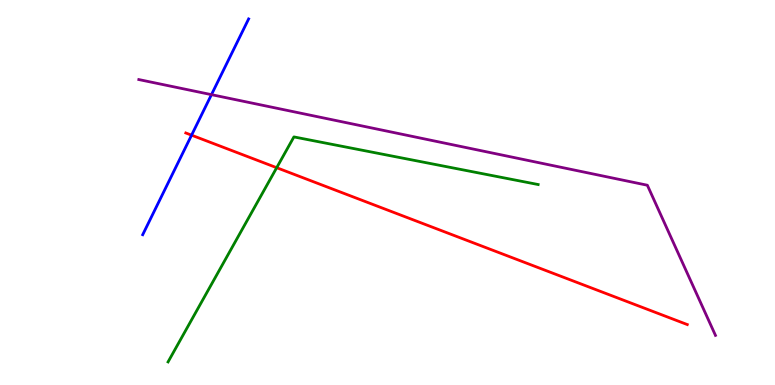[{'lines': ['blue', 'red'], 'intersections': [{'x': 2.47, 'y': 6.49}]}, {'lines': ['green', 'red'], 'intersections': [{'x': 3.57, 'y': 5.64}]}, {'lines': ['purple', 'red'], 'intersections': []}, {'lines': ['blue', 'green'], 'intersections': []}, {'lines': ['blue', 'purple'], 'intersections': [{'x': 2.73, 'y': 7.54}]}, {'lines': ['green', 'purple'], 'intersections': []}]